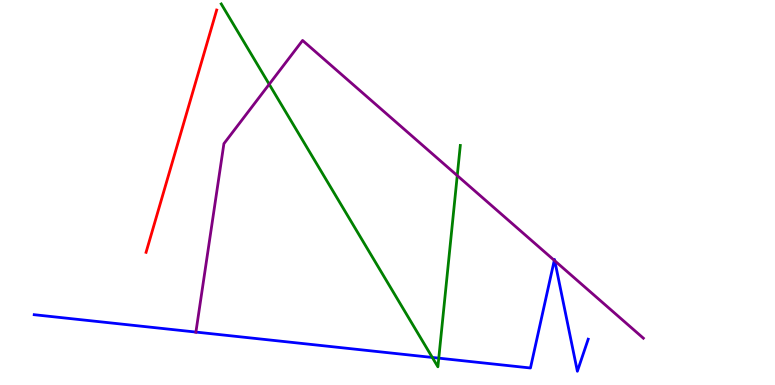[{'lines': ['blue', 'red'], 'intersections': []}, {'lines': ['green', 'red'], 'intersections': []}, {'lines': ['purple', 'red'], 'intersections': []}, {'lines': ['blue', 'green'], 'intersections': [{'x': 5.58, 'y': 0.715}, {'x': 5.66, 'y': 0.697}]}, {'lines': ['blue', 'purple'], 'intersections': [{'x': 2.53, 'y': 1.37}, {'x': 7.15, 'y': 3.24}, {'x': 7.16, 'y': 3.23}]}, {'lines': ['green', 'purple'], 'intersections': [{'x': 3.47, 'y': 7.81}, {'x': 5.9, 'y': 5.44}]}]